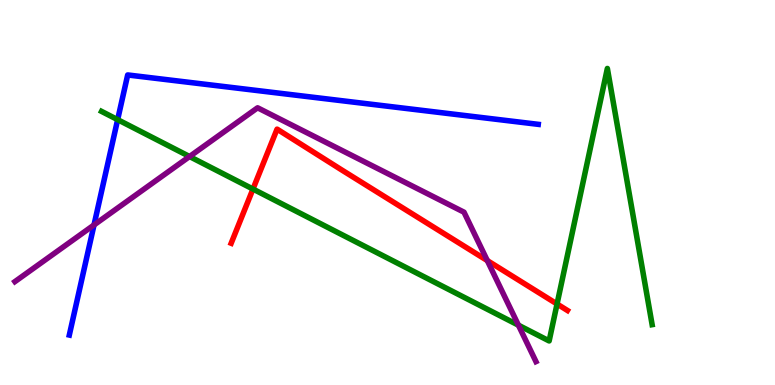[{'lines': ['blue', 'red'], 'intersections': []}, {'lines': ['green', 'red'], 'intersections': [{'x': 3.26, 'y': 5.09}, {'x': 7.19, 'y': 2.1}]}, {'lines': ['purple', 'red'], 'intersections': [{'x': 6.29, 'y': 3.23}]}, {'lines': ['blue', 'green'], 'intersections': [{'x': 1.52, 'y': 6.89}]}, {'lines': ['blue', 'purple'], 'intersections': [{'x': 1.21, 'y': 4.16}]}, {'lines': ['green', 'purple'], 'intersections': [{'x': 2.45, 'y': 5.93}, {'x': 6.69, 'y': 1.55}]}]